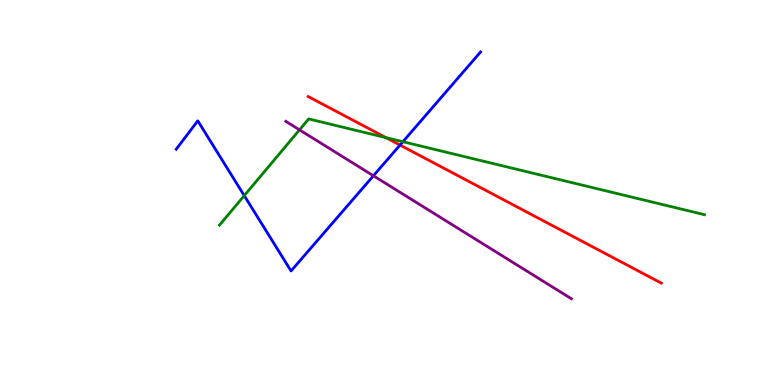[{'lines': ['blue', 'red'], 'intersections': [{'x': 5.16, 'y': 6.23}]}, {'lines': ['green', 'red'], 'intersections': [{'x': 4.98, 'y': 6.43}]}, {'lines': ['purple', 'red'], 'intersections': []}, {'lines': ['blue', 'green'], 'intersections': [{'x': 3.15, 'y': 4.92}, {'x': 5.2, 'y': 6.32}]}, {'lines': ['blue', 'purple'], 'intersections': [{'x': 4.82, 'y': 5.43}]}, {'lines': ['green', 'purple'], 'intersections': [{'x': 3.86, 'y': 6.63}]}]